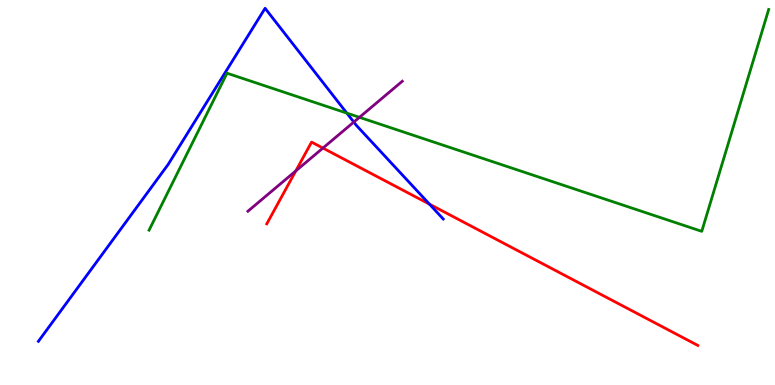[{'lines': ['blue', 'red'], 'intersections': [{'x': 5.54, 'y': 4.7}]}, {'lines': ['green', 'red'], 'intersections': []}, {'lines': ['purple', 'red'], 'intersections': [{'x': 3.82, 'y': 5.56}, {'x': 4.17, 'y': 6.15}]}, {'lines': ['blue', 'green'], 'intersections': [{'x': 4.48, 'y': 7.06}]}, {'lines': ['blue', 'purple'], 'intersections': [{'x': 4.57, 'y': 6.83}]}, {'lines': ['green', 'purple'], 'intersections': [{'x': 4.64, 'y': 6.95}]}]